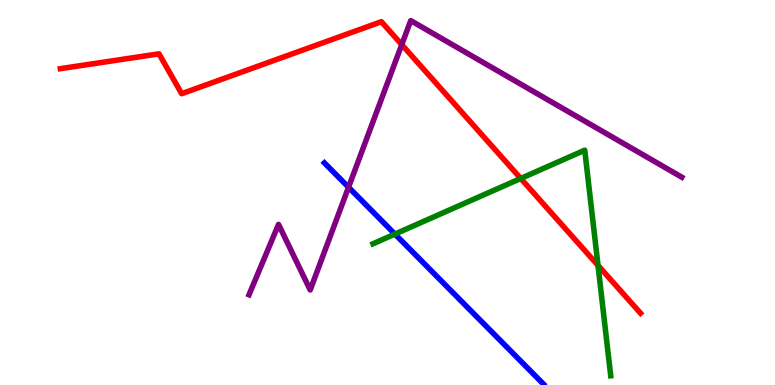[{'lines': ['blue', 'red'], 'intersections': []}, {'lines': ['green', 'red'], 'intersections': [{'x': 6.72, 'y': 5.36}, {'x': 7.72, 'y': 3.11}]}, {'lines': ['purple', 'red'], 'intersections': [{'x': 5.18, 'y': 8.84}]}, {'lines': ['blue', 'green'], 'intersections': [{'x': 5.1, 'y': 3.92}]}, {'lines': ['blue', 'purple'], 'intersections': [{'x': 4.5, 'y': 5.14}]}, {'lines': ['green', 'purple'], 'intersections': []}]